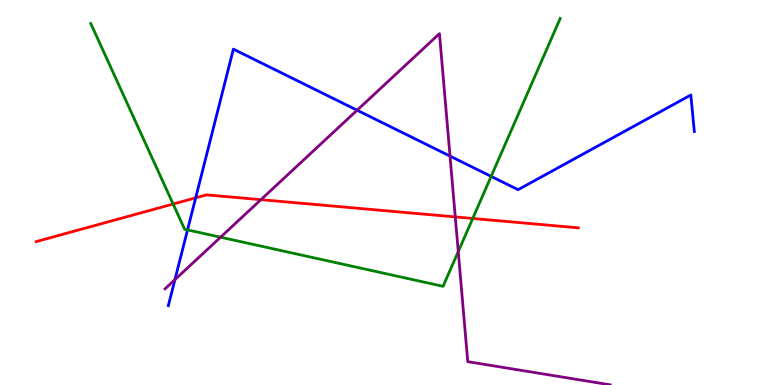[{'lines': ['blue', 'red'], 'intersections': [{'x': 2.52, 'y': 4.86}]}, {'lines': ['green', 'red'], 'intersections': [{'x': 2.23, 'y': 4.7}, {'x': 6.1, 'y': 4.33}]}, {'lines': ['purple', 'red'], 'intersections': [{'x': 3.37, 'y': 4.81}, {'x': 5.87, 'y': 4.37}]}, {'lines': ['blue', 'green'], 'intersections': [{'x': 2.42, 'y': 4.03}, {'x': 6.34, 'y': 5.42}]}, {'lines': ['blue', 'purple'], 'intersections': [{'x': 2.26, 'y': 2.74}, {'x': 4.61, 'y': 7.14}, {'x': 5.81, 'y': 5.95}]}, {'lines': ['green', 'purple'], 'intersections': [{'x': 2.85, 'y': 3.84}, {'x': 5.91, 'y': 3.47}]}]